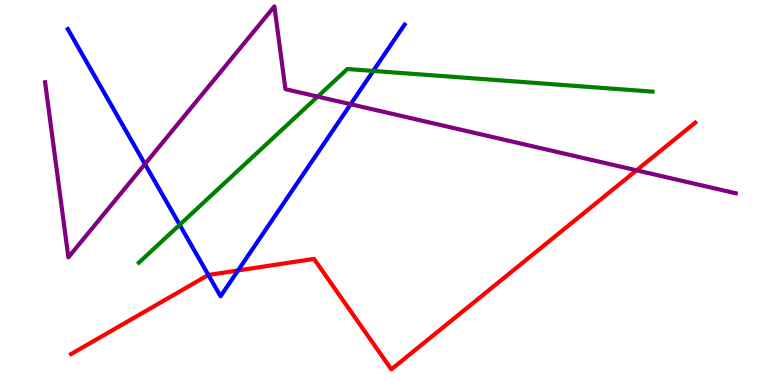[{'lines': ['blue', 'red'], 'intersections': [{'x': 2.69, 'y': 2.86}, {'x': 3.07, 'y': 2.98}]}, {'lines': ['green', 'red'], 'intersections': []}, {'lines': ['purple', 'red'], 'intersections': [{'x': 8.21, 'y': 5.58}]}, {'lines': ['blue', 'green'], 'intersections': [{'x': 2.32, 'y': 4.16}, {'x': 4.82, 'y': 8.16}]}, {'lines': ['blue', 'purple'], 'intersections': [{'x': 1.87, 'y': 5.74}, {'x': 4.52, 'y': 7.29}]}, {'lines': ['green', 'purple'], 'intersections': [{'x': 4.1, 'y': 7.49}]}]